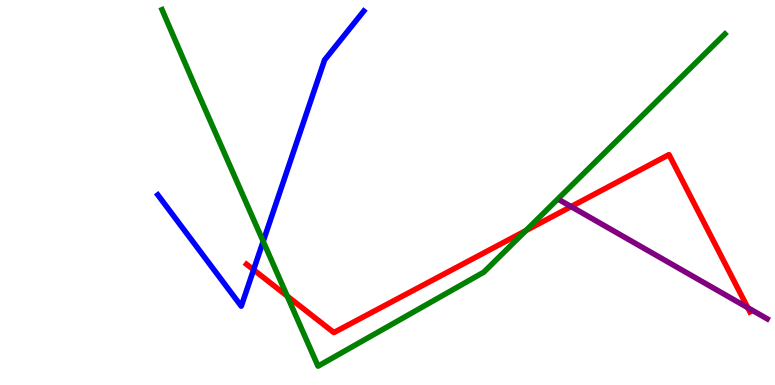[{'lines': ['blue', 'red'], 'intersections': [{'x': 3.27, 'y': 2.99}]}, {'lines': ['green', 'red'], 'intersections': [{'x': 3.71, 'y': 2.31}, {'x': 6.79, 'y': 4.01}]}, {'lines': ['purple', 'red'], 'intersections': [{'x': 7.37, 'y': 4.63}, {'x': 9.65, 'y': 2.01}]}, {'lines': ['blue', 'green'], 'intersections': [{'x': 3.4, 'y': 3.73}]}, {'lines': ['blue', 'purple'], 'intersections': []}, {'lines': ['green', 'purple'], 'intersections': []}]